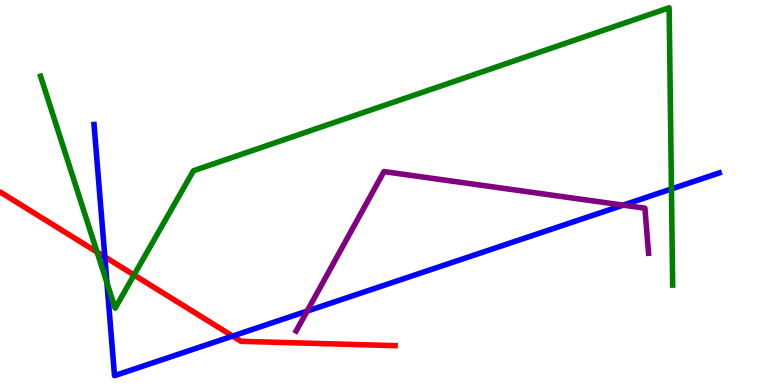[{'lines': ['blue', 'red'], 'intersections': [{'x': 1.35, 'y': 3.33}, {'x': 3.0, 'y': 1.27}]}, {'lines': ['green', 'red'], 'intersections': [{'x': 1.25, 'y': 3.45}, {'x': 1.73, 'y': 2.86}]}, {'lines': ['purple', 'red'], 'intersections': []}, {'lines': ['blue', 'green'], 'intersections': [{'x': 1.38, 'y': 2.66}, {'x': 8.66, 'y': 5.09}]}, {'lines': ['blue', 'purple'], 'intersections': [{'x': 3.96, 'y': 1.92}, {'x': 8.04, 'y': 4.67}]}, {'lines': ['green', 'purple'], 'intersections': []}]